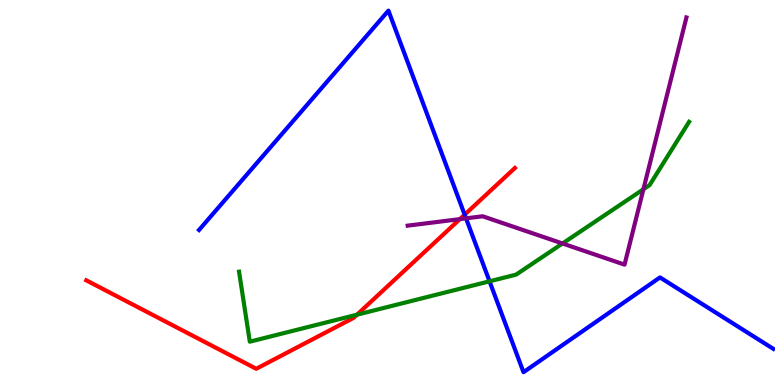[{'lines': ['blue', 'red'], 'intersections': [{'x': 6.0, 'y': 4.42}]}, {'lines': ['green', 'red'], 'intersections': [{'x': 4.61, 'y': 1.83}]}, {'lines': ['purple', 'red'], 'intersections': [{'x': 5.93, 'y': 4.31}]}, {'lines': ['blue', 'green'], 'intersections': [{'x': 6.32, 'y': 2.69}]}, {'lines': ['blue', 'purple'], 'intersections': [{'x': 6.01, 'y': 4.33}]}, {'lines': ['green', 'purple'], 'intersections': [{'x': 7.26, 'y': 3.68}, {'x': 8.3, 'y': 5.08}]}]